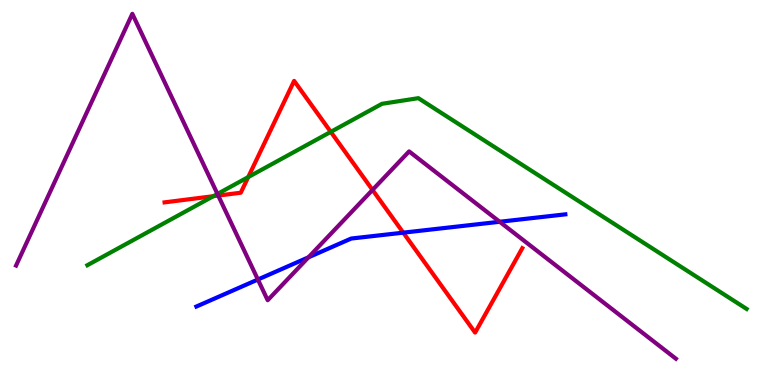[{'lines': ['blue', 'red'], 'intersections': [{'x': 5.2, 'y': 3.96}]}, {'lines': ['green', 'red'], 'intersections': [{'x': 2.75, 'y': 4.9}, {'x': 3.2, 'y': 5.4}, {'x': 4.27, 'y': 6.57}]}, {'lines': ['purple', 'red'], 'intersections': [{'x': 2.82, 'y': 4.92}, {'x': 4.81, 'y': 5.07}]}, {'lines': ['blue', 'green'], 'intersections': []}, {'lines': ['blue', 'purple'], 'intersections': [{'x': 3.33, 'y': 2.74}, {'x': 3.98, 'y': 3.32}, {'x': 6.45, 'y': 4.24}]}, {'lines': ['green', 'purple'], 'intersections': [{'x': 2.81, 'y': 4.96}]}]